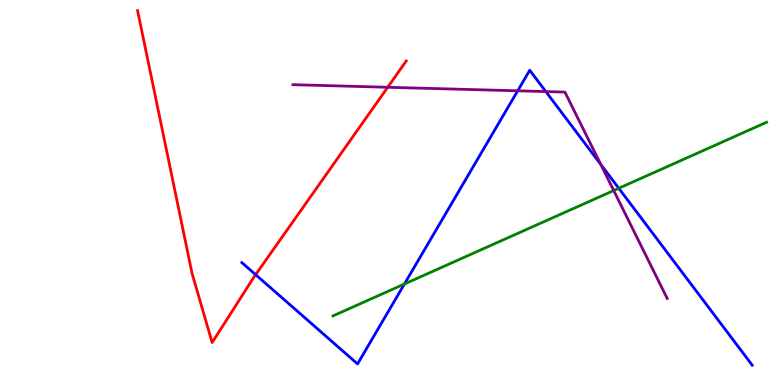[{'lines': ['blue', 'red'], 'intersections': [{'x': 3.3, 'y': 2.87}]}, {'lines': ['green', 'red'], 'intersections': []}, {'lines': ['purple', 'red'], 'intersections': [{'x': 5.0, 'y': 7.73}]}, {'lines': ['blue', 'green'], 'intersections': [{'x': 5.22, 'y': 2.62}, {'x': 7.98, 'y': 5.11}]}, {'lines': ['blue', 'purple'], 'intersections': [{'x': 6.68, 'y': 7.64}, {'x': 7.04, 'y': 7.62}, {'x': 7.75, 'y': 5.73}]}, {'lines': ['green', 'purple'], 'intersections': [{'x': 7.92, 'y': 5.05}]}]